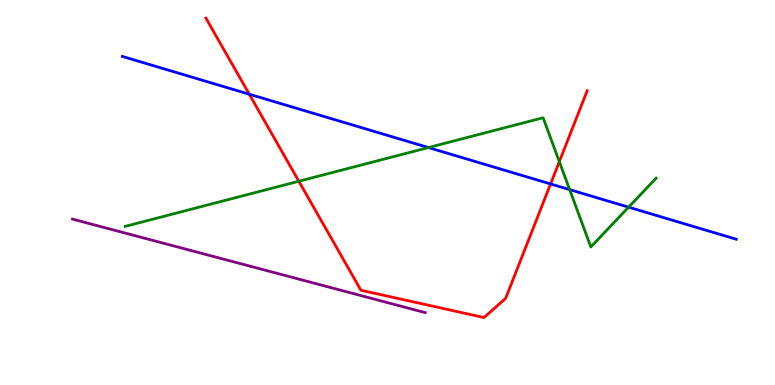[{'lines': ['blue', 'red'], 'intersections': [{'x': 3.22, 'y': 7.55}, {'x': 7.1, 'y': 5.22}]}, {'lines': ['green', 'red'], 'intersections': [{'x': 3.86, 'y': 5.29}, {'x': 7.22, 'y': 5.8}]}, {'lines': ['purple', 'red'], 'intersections': []}, {'lines': ['blue', 'green'], 'intersections': [{'x': 5.53, 'y': 6.17}, {'x': 7.35, 'y': 5.07}, {'x': 8.11, 'y': 4.62}]}, {'lines': ['blue', 'purple'], 'intersections': []}, {'lines': ['green', 'purple'], 'intersections': []}]